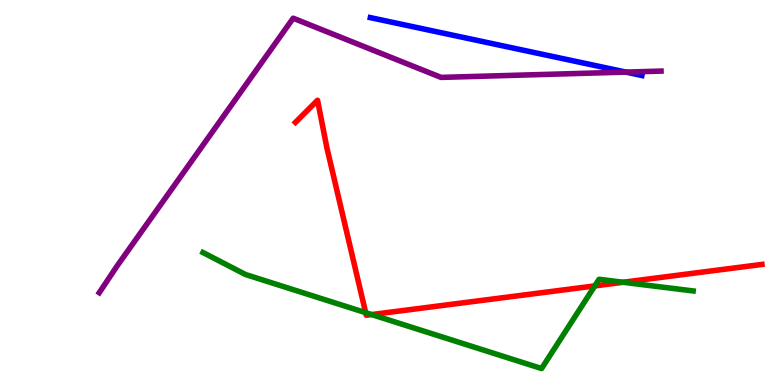[{'lines': ['blue', 'red'], 'intersections': []}, {'lines': ['green', 'red'], 'intersections': [{'x': 4.72, 'y': 1.88}, {'x': 4.8, 'y': 1.83}, {'x': 7.67, 'y': 2.57}, {'x': 8.04, 'y': 2.67}]}, {'lines': ['purple', 'red'], 'intersections': []}, {'lines': ['blue', 'green'], 'intersections': []}, {'lines': ['blue', 'purple'], 'intersections': [{'x': 8.08, 'y': 8.13}]}, {'lines': ['green', 'purple'], 'intersections': []}]